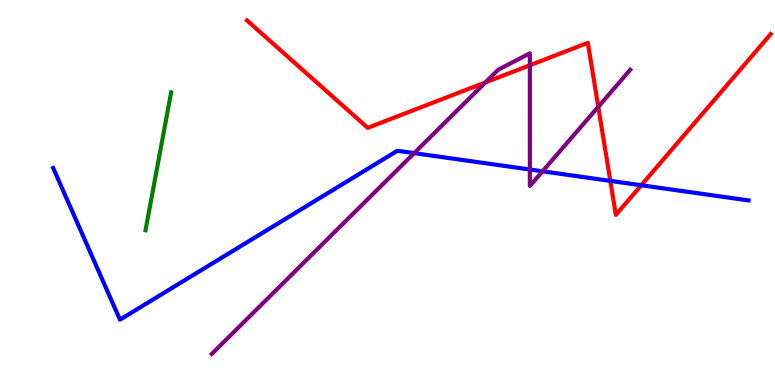[{'lines': ['blue', 'red'], 'intersections': [{'x': 7.88, 'y': 5.3}, {'x': 8.27, 'y': 5.19}]}, {'lines': ['green', 'red'], 'intersections': []}, {'lines': ['purple', 'red'], 'intersections': [{'x': 6.26, 'y': 7.86}, {'x': 6.84, 'y': 8.31}, {'x': 7.72, 'y': 7.23}]}, {'lines': ['blue', 'green'], 'intersections': []}, {'lines': ['blue', 'purple'], 'intersections': [{'x': 5.34, 'y': 6.02}, {'x': 6.84, 'y': 5.6}, {'x': 7.0, 'y': 5.55}]}, {'lines': ['green', 'purple'], 'intersections': []}]